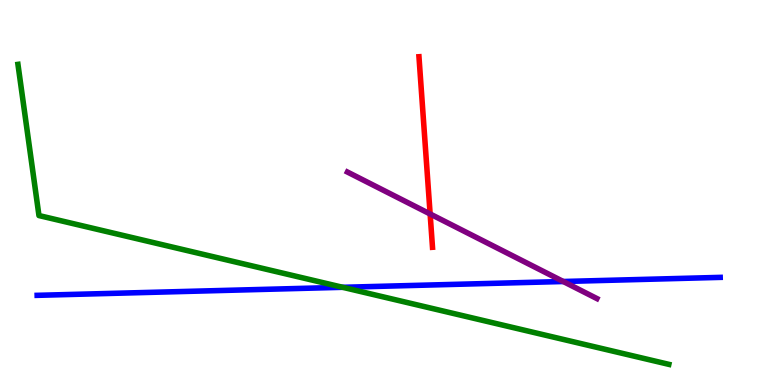[{'lines': ['blue', 'red'], 'intersections': []}, {'lines': ['green', 'red'], 'intersections': []}, {'lines': ['purple', 'red'], 'intersections': [{'x': 5.55, 'y': 4.44}]}, {'lines': ['blue', 'green'], 'intersections': [{'x': 4.42, 'y': 2.54}]}, {'lines': ['blue', 'purple'], 'intersections': [{'x': 7.27, 'y': 2.69}]}, {'lines': ['green', 'purple'], 'intersections': []}]